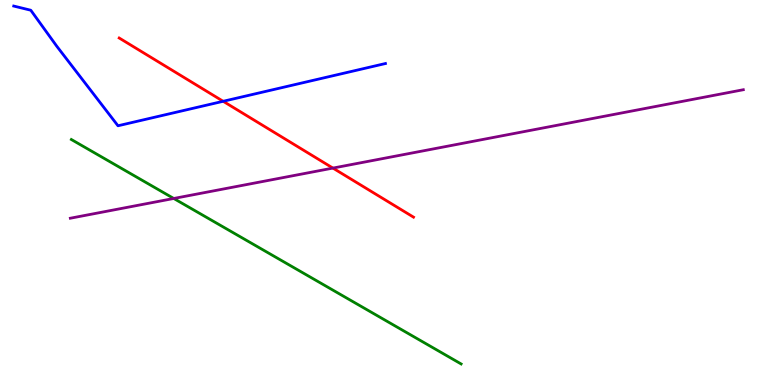[{'lines': ['blue', 'red'], 'intersections': [{'x': 2.88, 'y': 7.37}]}, {'lines': ['green', 'red'], 'intersections': []}, {'lines': ['purple', 'red'], 'intersections': [{'x': 4.3, 'y': 5.63}]}, {'lines': ['blue', 'green'], 'intersections': []}, {'lines': ['blue', 'purple'], 'intersections': []}, {'lines': ['green', 'purple'], 'intersections': [{'x': 2.24, 'y': 4.84}]}]